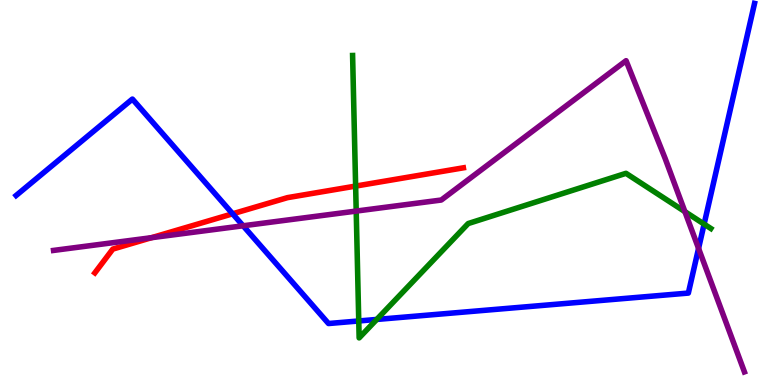[{'lines': ['blue', 'red'], 'intersections': [{'x': 3.0, 'y': 4.45}]}, {'lines': ['green', 'red'], 'intersections': [{'x': 4.59, 'y': 5.17}]}, {'lines': ['purple', 'red'], 'intersections': [{'x': 1.96, 'y': 3.83}]}, {'lines': ['blue', 'green'], 'intersections': [{'x': 4.63, 'y': 1.66}, {'x': 4.86, 'y': 1.7}, {'x': 9.09, 'y': 4.18}]}, {'lines': ['blue', 'purple'], 'intersections': [{'x': 3.14, 'y': 4.14}, {'x': 9.01, 'y': 3.55}]}, {'lines': ['green', 'purple'], 'intersections': [{'x': 4.6, 'y': 4.52}, {'x': 8.84, 'y': 4.5}]}]